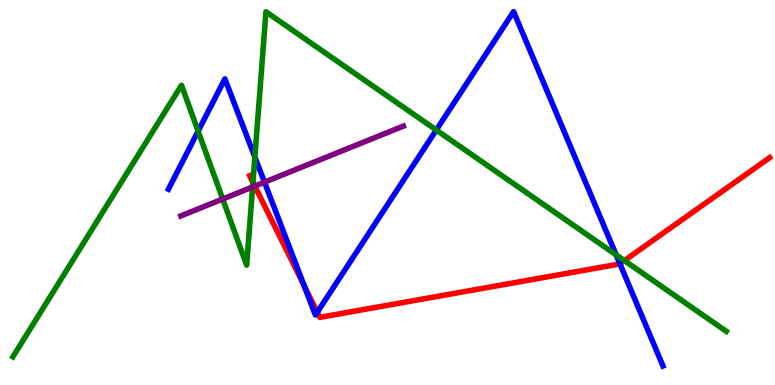[{'lines': ['blue', 'red'], 'intersections': [{'x': 3.92, 'y': 2.58}, {'x': 4.09, 'y': 1.89}, {'x': 8.0, 'y': 3.15}]}, {'lines': ['green', 'red'], 'intersections': [{'x': 3.26, 'y': 5.26}, {'x': 8.06, 'y': 3.23}]}, {'lines': ['purple', 'red'], 'intersections': [{'x': 3.29, 'y': 5.17}]}, {'lines': ['blue', 'green'], 'intersections': [{'x': 2.56, 'y': 6.59}, {'x': 3.29, 'y': 5.92}, {'x': 5.63, 'y': 6.62}, {'x': 7.95, 'y': 3.38}]}, {'lines': ['blue', 'purple'], 'intersections': [{'x': 3.41, 'y': 5.27}]}, {'lines': ['green', 'purple'], 'intersections': [{'x': 2.87, 'y': 4.83}, {'x': 3.26, 'y': 5.14}]}]